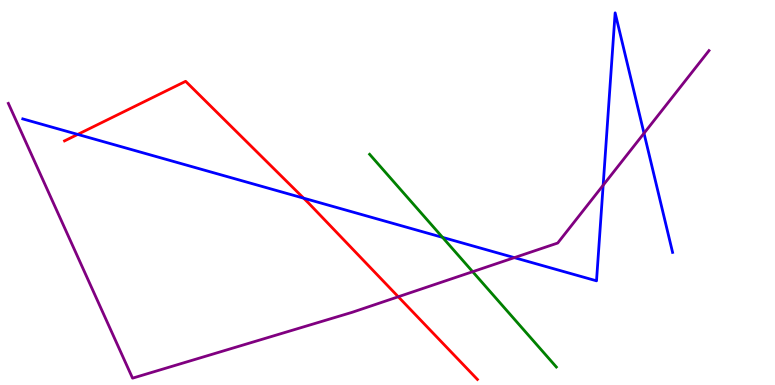[{'lines': ['blue', 'red'], 'intersections': [{'x': 1.0, 'y': 6.51}, {'x': 3.92, 'y': 4.85}]}, {'lines': ['green', 'red'], 'intersections': []}, {'lines': ['purple', 'red'], 'intersections': [{'x': 5.14, 'y': 2.29}]}, {'lines': ['blue', 'green'], 'intersections': [{'x': 5.71, 'y': 3.83}]}, {'lines': ['blue', 'purple'], 'intersections': [{'x': 6.64, 'y': 3.31}, {'x': 7.78, 'y': 5.19}, {'x': 8.31, 'y': 6.54}]}, {'lines': ['green', 'purple'], 'intersections': [{'x': 6.1, 'y': 2.94}]}]